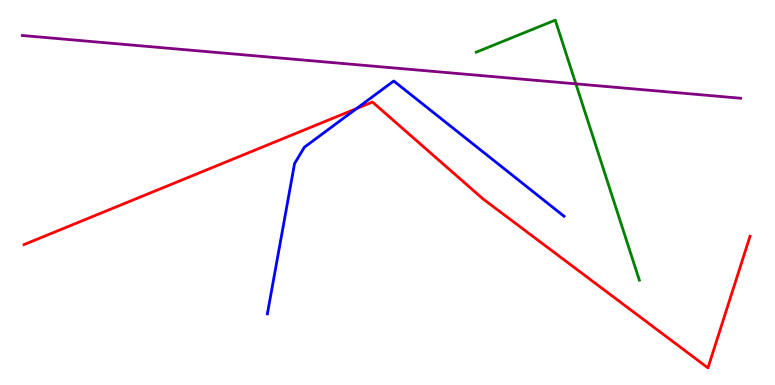[{'lines': ['blue', 'red'], 'intersections': [{'x': 4.6, 'y': 7.18}]}, {'lines': ['green', 'red'], 'intersections': []}, {'lines': ['purple', 'red'], 'intersections': []}, {'lines': ['blue', 'green'], 'intersections': []}, {'lines': ['blue', 'purple'], 'intersections': []}, {'lines': ['green', 'purple'], 'intersections': [{'x': 7.43, 'y': 7.82}]}]